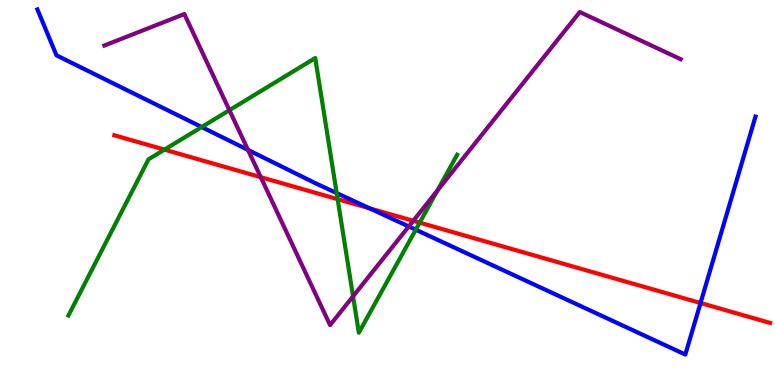[{'lines': ['blue', 'red'], 'intersections': [{'x': 4.77, 'y': 4.59}, {'x': 9.04, 'y': 2.13}]}, {'lines': ['green', 'red'], 'intersections': [{'x': 2.12, 'y': 6.11}, {'x': 4.36, 'y': 4.83}, {'x': 5.42, 'y': 4.22}]}, {'lines': ['purple', 'red'], 'intersections': [{'x': 3.37, 'y': 5.4}, {'x': 5.33, 'y': 4.26}]}, {'lines': ['blue', 'green'], 'intersections': [{'x': 2.6, 'y': 6.7}, {'x': 4.34, 'y': 4.98}, {'x': 5.36, 'y': 4.03}]}, {'lines': ['blue', 'purple'], 'intersections': [{'x': 3.2, 'y': 6.11}, {'x': 5.27, 'y': 4.12}]}, {'lines': ['green', 'purple'], 'intersections': [{'x': 2.96, 'y': 7.14}, {'x': 4.56, 'y': 2.3}, {'x': 5.64, 'y': 5.05}]}]